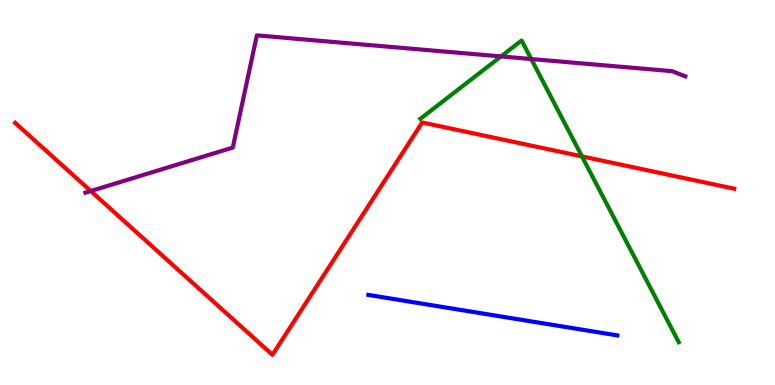[{'lines': ['blue', 'red'], 'intersections': []}, {'lines': ['green', 'red'], 'intersections': [{'x': 7.51, 'y': 5.94}]}, {'lines': ['purple', 'red'], 'intersections': [{'x': 1.17, 'y': 5.04}]}, {'lines': ['blue', 'green'], 'intersections': []}, {'lines': ['blue', 'purple'], 'intersections': []}, {'lines': ['green', 'purple'], 'intersections': [{'x': 6.46, 'y': 8.53}, {'x': 6.85, 'y': 8.47}]}]